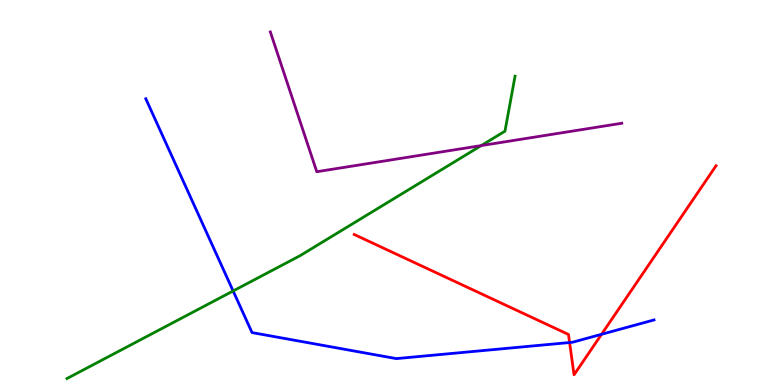[{'lines': ['blue', 'red'], 'intersections': [{'x': 7.35, 'y': 1.1}, {'x': 7.76, 'y': 1.32}]}, {'lines': ['green', 'red'], 'intersections': []}, {'lines': ['purple', 'red'], 'intersections': []}, {'lines': ['blue', 'green'], 'intersections': [{'x': 3.01, 'y': 2.44}]}, {'lines': ['blue', 'purple'], 'intersections': []}, {'lines': ['green', 'purple'], 'intersections': [{'x': 6.21, 'y': 6.22}]}]